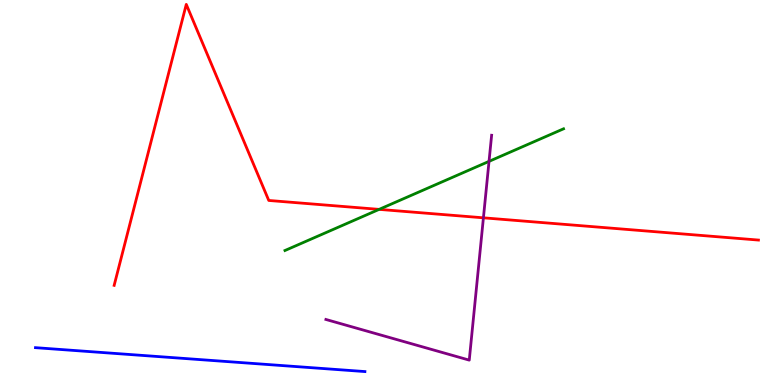[{'lines': ['blue', 'red'], 'intersections': []}, {'lines': ['green', 'red'], 'intersections': [{'x': 4.89, 'y': 4.56}]}, {'lines': ['purple', 'red'], 'intersections': [{'x': 6.24, 'y': 4.34}]}, {'lines': ['blue', 'green'], 'intersections': []}, {'lines': ['blue', 'purple'], 'intersections': []}, {'lines': ['green', 'purple'], 'intersections': [{'x': 6.31, 'y': 5.81}]}]